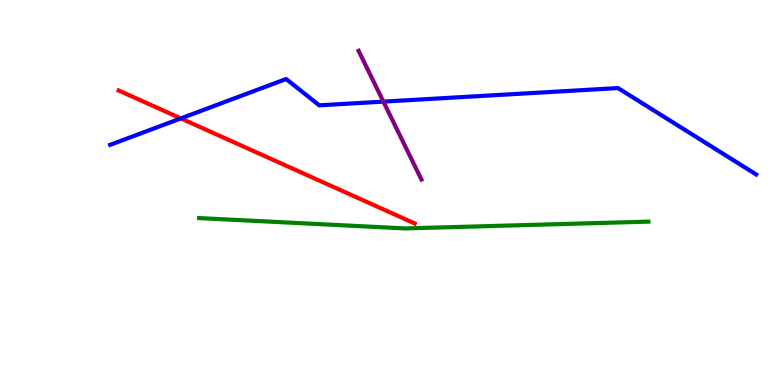[{'lines': ['blue', 'red'], 'intersections': [{'x': 2.33, 'y': 6.92}]}, {'lines': ['green', 'red'], 'intersections': []}, {'lines': ['purple', 'red'], 'intersections': []}, {'lines': ['blue', 'green'], 'intersections': []}, {'lines': ['blue', 'purple'], 'intersections': [{'x': 4.95, 'y': 7.36}]}, {'lines': ['green', 'purple'], 'intersections': []}]